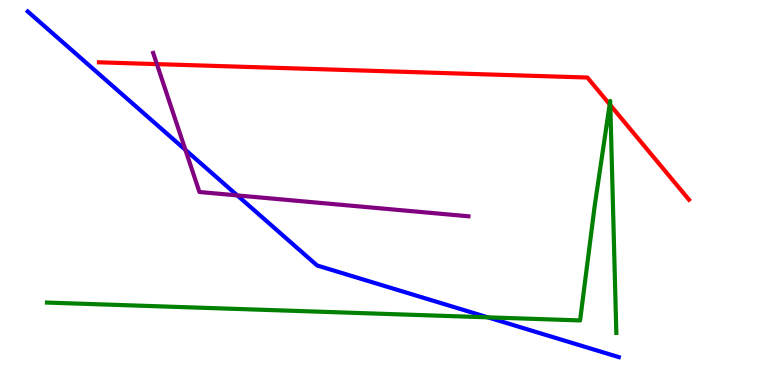[{'lines': ['blue', 'red'], 'intersections': []}, {'lines': ['green', 'red'], 'intersections': [{'x': 7.87, 'y': 7.29}, {'x': 7.88, 'y': 7.27}]}, {'lines': ['purple', 'red'], 'intersections': [{'x': 2.02, 'y': 8.33}]}, {'lines': ['blue', 'green'], 'intersections': [{'x': 6.29, 'y': 1.76}]}, {'lines': ['blue', 'purple'], 'intersections': [{'x': 2.39, 'y': 6.11}, {'x': 3.06, 'y': 4.92}]}, {'lines': ['green', 'purple'], 'intersections': []}]